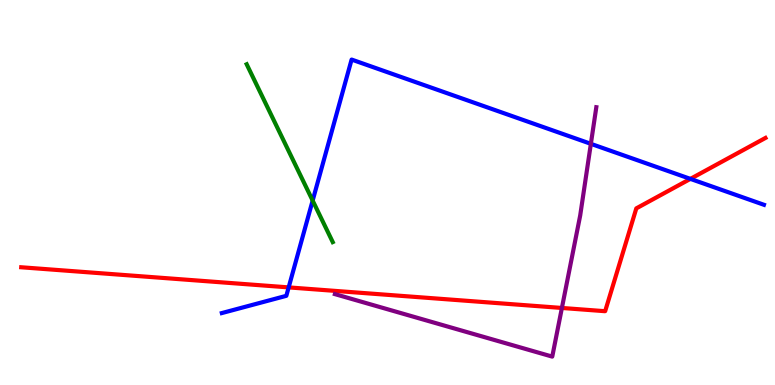[{'lines': ['blue', 'red'], 'intersections': [{'x': 3.72, 'y': 2.54}, {'x': 8.91, 'y': 5.35}]}, {'lines': ['green', 'red'], 'intersections': []}, {'lines': ['purple', 'red'], 'intersections': [{'x': 7.25, 'y': 2.0}]}, {'lines': ['blue', 'green'], 'intersections': [{'x': 4.03, 'y': 4.79}]}, {'lines': ['blue', 'purple'], 'intersections': [{'x': 7.62, 'y': 6.26}]}, {'lines': ['green', 'purple'], 'intersections': []}]